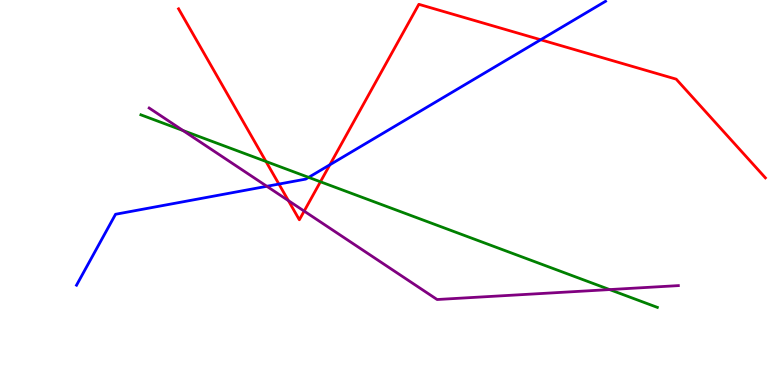[{'lines': ['blue', 'red'], 'intersections': [{'x': 3.6, 'y': 5.22}, {'x': 4.26, 'y': 5.72}, {'x': 6.98, 'y': 8.97}]}, {'lines': ['green', 'red'], 'intersections': [{'x': 3.43, 'y': 5.81}, {'x': 4.13, 'y': 5.28}]}, {'lines': ['purple', 'red'], 'intersections': [{'x': 3.72, 'y': 4.79}, {'x': 3.92, 'y': 4.52}]}, {'lines': ['blue', 'green'], 'intersections': [{'x': 3.98, 'y': 5.39}]}, {'lines': ['blue', 'purple'], 'intersections': [{'x': 3.44, 'y': 5.16}]}, {'lines': ['green', 'purple'], 'intersections': [{'x': 2.36, 'y': 6.61}, {'x': 7.87, 'y': 2.48}]}]